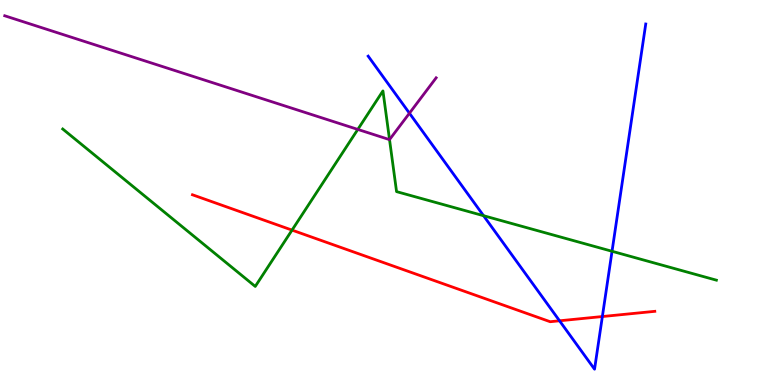[{'lines': ['blue', 'red'], 'intersections': [{'x': 7.22, 'y': 1.67}, {'x': 7.77, 'y': 1.78}]}, {'lines': ['green', 'red'], 'intersections': [{'x': 3.77, 'y': 4.02}]}, {'lines': ['purple', 'red'], 'intersections': []}, {'lines': ['blue', 'green'], 'intersections': [{'x': 6.24, 'y': 4.4}, {'x': 7.9, 'y': 3.47}]}, {'lines': ['blue', 'purple'], 'intersections': [{'x': 5.28, 'y': 7.06}]}, {'lines': ['green', 'purple'], 'intersections': [{'x': 4.62, 'y': 6.64}, {'x': 5.03, 'y': 6.37}]}]